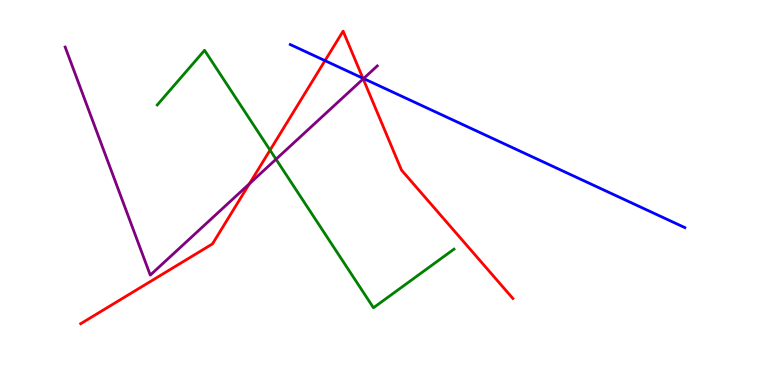[{'lines': ['blue', 'red'], 'intersections': [{'x': 4.19, 'y': 8.42}, {'x': 4.68, 'y': 7.97}]}, {'lines': ['green', 'red'], 'intersections': [{'x': 3.48, 'y': 6.1}]}, {'lines': ['purple', 'red'], 'intersections': [{'x': 3.22, 'y': 5.23}, {'x': 4.69, 'y': 7.95}]}, {'lines': ['blue', 'green'], 'intersections': []}, {'lines': ['blue', 'purple'], 'intersections': [{'x': 4.69, 'y': 7.96}]}, {'lines': ['green', 'purple'], 'intersections': [{'x': 3.56, 'y': 5.86}]}]